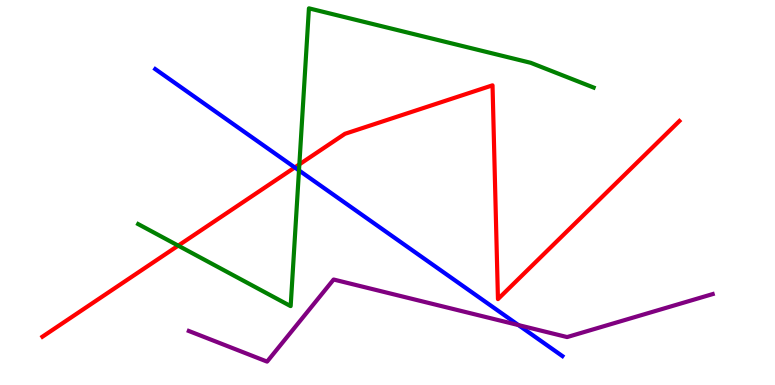[{'lines': ['blue', 'red'], 'intersections': [{'x': 3.8, 'y': 5.65}]}, {'lines': ['green', 'red'], 'intersections': [{'x': 2.3, 'y': 3.62}, {'x': 3.86, 'y': 5.73}]}, {'lines': ['purple', 'red'], 'intersections': []}, {'lines': ['blue', 'green'], 'intersections': [{'x': 3.86, 'y': 5.57}]}, {'lines': ['blue', 'purple'], 'intersections': [{'x': 6.69, 'y': 1.56}]}, {'lines': ['green', 'purple'], 'intersections': []}]